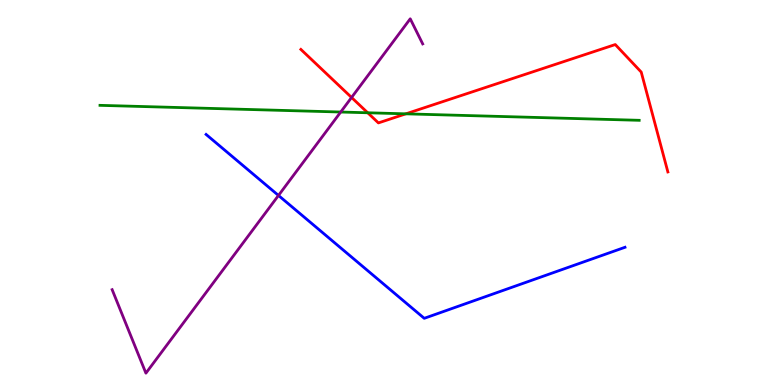[{'lines': ['blue', 'red'], 'intersections': []}, {'lines': ['green', 'red'], 'intersections': [{'x': 4.74, 'y': 7.07}, {'x': 5.24, 'y': 7.04}]}, {'lines': ['purple', 'red'], 'intersections': [{'x': 4.54, 'y': 7.47}]}, {'lines': ['blue', 'green'], 'intersections': []}, {'lines': ['blue', 'purple'], 'intersections': [{'x': 3.59, 'y': 4.92}]}, {'lines': ['green', 'purple'], 'intersections': [{'x': 4.4, 'y': 7.09}]}]